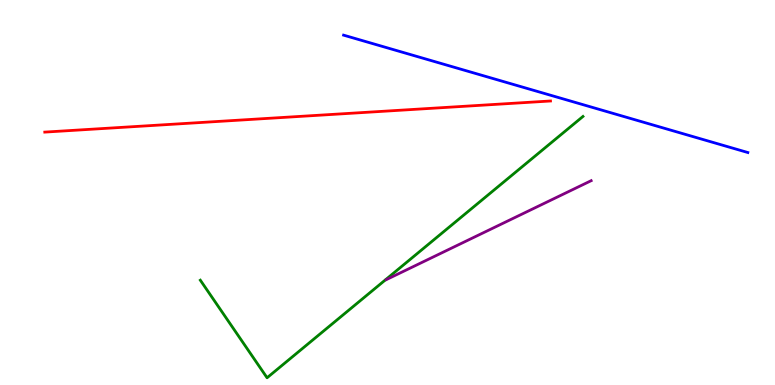[{'lines': ['blue', 'red'], 'intersections': []}, {'lines': ['green', 'red'], 'intersections': []}, {'lines': ['purple', 'red'], 'intersections': []}, {'lines': ['blue', 'green'], 'intersections': []}, {'lines': ['blue', 'purple'], 'intersections': []}, {'lines': ['green', 'purple'], 'intersections': []}]